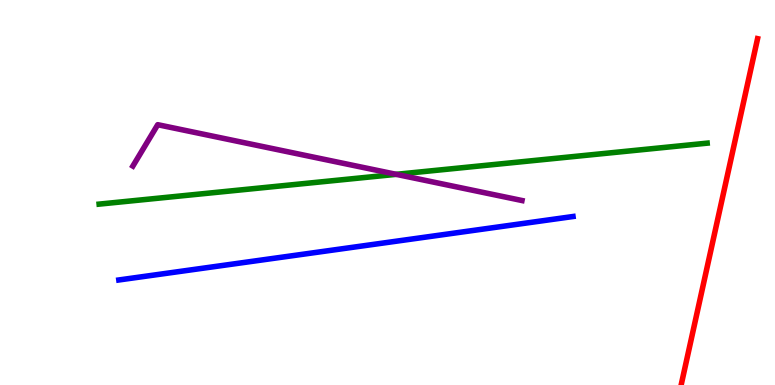[{'lines': ['blue', 'red'], 'intersections': []}, {'lines': ['green', 'red'], 'intersections': []}, {'lines': ['purple', 'red'], 'intersections': []}, {'lines': ['blue', 'green'], 'intersections': []}, {'lines': ['blue', 'purple'], 'intersections': []}, {'lines': ['green', 'purple'], 'intersections': [{'x': 5.11, 'y': 5.47}]}]